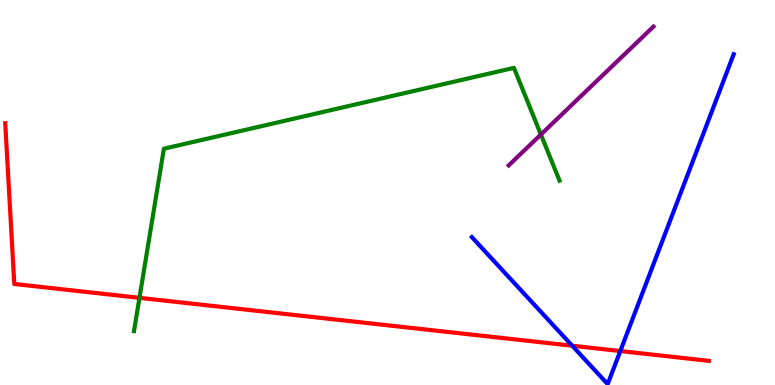[{'lines': ['blue', 'red'], 'intersections': [{'x': 7.38, 'y': 1.02}, {'x': 8.0, 'y': 0.882}]}, {'lines': ['green', 'red'], 'intersections': [{'x': 1.8, 'y': 2.26}]}, {'lines': ['purple', 'red'], 'intersections': []}, {'lines': ['blue', 'green'], 'intersections': []}, {'lines': ['blue', 'purple'], 'intersections': []}, {'lines': ['green', 'purple'], 'intersections': [{'x': 6.98, 'y': 6.51}]}]